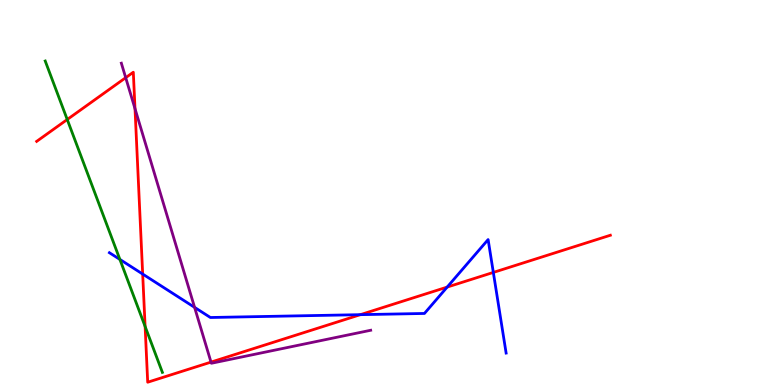[{'lines': ['blue', 'red'], 'intersections': [{'x': 1.84, 'y': 2.88}, {'x': 4.65, 'y': 1.83}, {'x': 5.77, 'y': 2.54}, {'x': 6.37, 'y': 2.92}]}, {'lines': ['green', 'red'], 'intersections': [{'x': 0.868, 'y': 6.9}, {'x': 1.87, 'y': 1.52}]}, {'lines': ['purple', 'red'], 'intersections': [{'x': 1.62, 'y': 7.98}, {'x': 1.74, 'y': 7.18}, {'x': 2.72, 'y': 0.595}]}, {'lines': ['blue', 'green'], 'intersections': [{'x': 1.55, 'y': 3.26}]}, {'lines': ['blue', 'purple'], 'intersections': [{'x': 2.51, 'y': 2.02}]}, {'lines': ['green', 'purple'], 'intersections': []}]